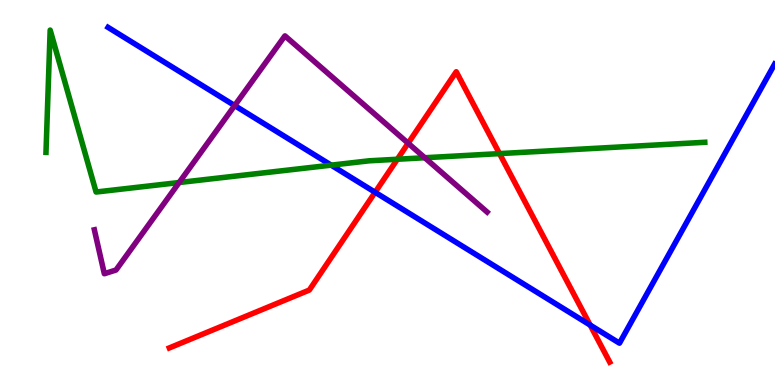[{'lines': ['blue', 'red'], 'intersections': [{'x': 4.84, 'y': 5.01}, {'x': 7.61, 'y': 1.56}]}, {'lines': ['green', 'red'], 'intersections': [{'x': 5.13, 'y': 5.86}, {'x': 6.45, 'y': 6.01}]}, {'lines': ['purple', 'red'], 'intersections': [{'x': 5.27, 'y': 6.28}]}, {'lines': ['blue', 'green'], 'intersections': [{'x': 4.27, 'y': 5.71}]}, {'lines': ['blue', 'purple'], 'intersections': [{'x': 3.03, 'y': 7.26}]}, {'lines': ['green', 'purple'], 'intersections': [{'x': 2.31, 'y': 5.26}, {'x': 5.48, 'y': 5.9}]}]